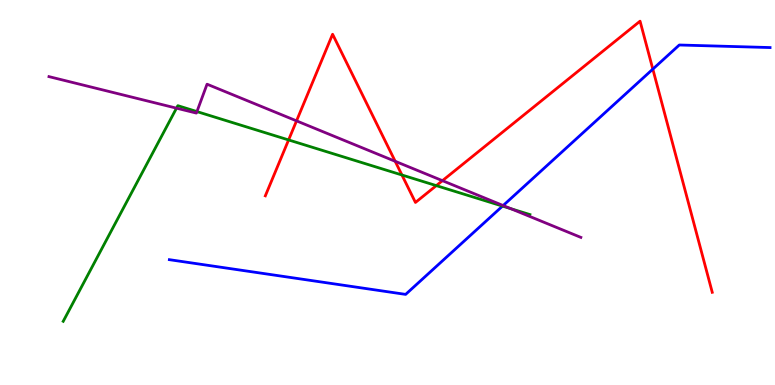[{'lines': ['blue', 'red'], 'intersections': [{'x': 8.42, 'y': 8.2}]}, {'lines': ['green', 'red'], 'intersections': [{'x': 3.72, 'y': 6.37}, {'x': 5.19, 'y': 5.45}, {'x': 5.63, 'y': 5.18}]}, {'lines': ['purple', 'red'], 'intersections': [{'x': 3.83, 'y': 6.86}, {'x': 5.1, 'y': 5.81}, {'x': 5.71, 'y': 5.31}]}, {'lines': ['blue', 'green'], 'intersections': [{'x': 6.48, 'y': 4.65}]}, {'lines': ['blue', 'purple'], 'intersections': [{'x': 6.49, 'y': 4.66}]}, {'lines': ['green', 'purple'], 'intersections': [{'x': 2.28, 'y': 7.19}, {'x': 2.54, 'y': 7.1}, {'x': 6.59, 'y': 4.58}]}]